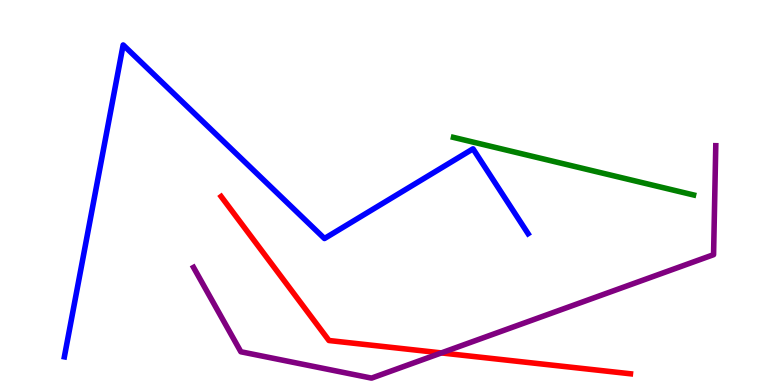[{'lines': ['blue', 'red'], 'intersections': []}, {'lines': ['green', 'red'], 'intersections': []}, {'lines': ['purple', 'red'], 'intersections': [{'x': 5.69, 'y': 0.833}]}, {'lines': ['blue', 'green'], 'intersections': []}, {'lines': ['blue', 'purple'], 'intersections': []}, {'lines': ['green', 'purple'], 'intersections': []}]